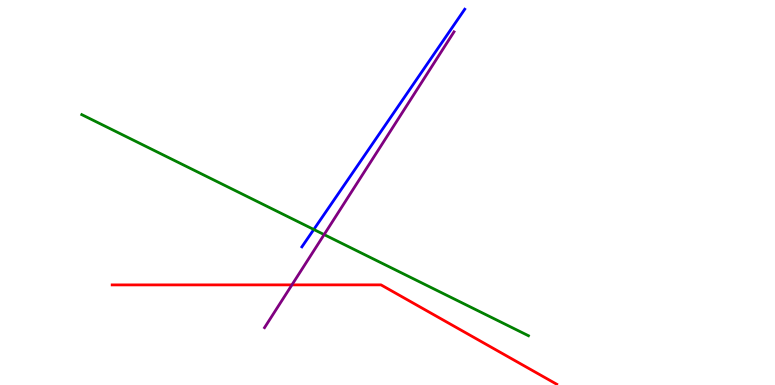[{'lines': ['blue', 'red'], 'intersections': []}, {'lines': ['green', 'red'], 'intersections': []}, {'lines': ['purple', 'red'], 'intersections': [{'x': 3.77, 'y': 2.6}]}, {'lines': ['blue', 'green'], 'intersections': [{'x': 4.05, 'y': 4.04}]}, {'lines': ['blue', 'purple'], 'intersections': []}, {'lines': ['green', 'purple'], 'intersections': [{'x': 4.18, 'y': 3.91}]}]